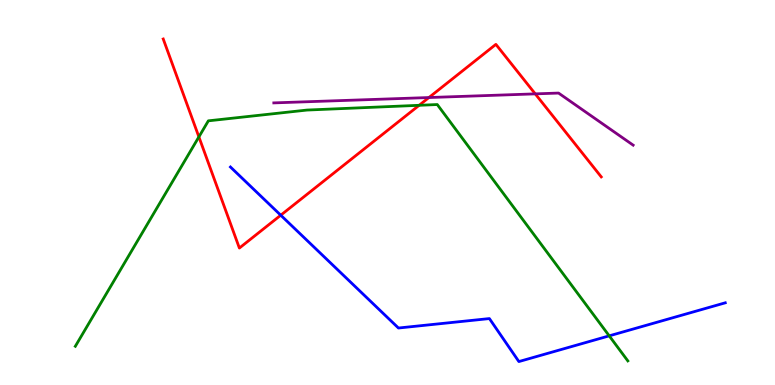[{'lines': ['blue', 'red'], 'intersections': [{'x': 3.62, 'y': 4.41}]}, {'lines': ['green', 'red'], 'intersections': [{'x': 2.57, 'y': 6.44}, {'x': 5.41, 'y': 7.26}]}, {'lines': ['purple', 'red'], 'intersections': [{'x': 5.53, 'y': 7.47}, {'x': 6.91, 'y': 7.56}]}, {'lines': ['blue', 'green'], 'intersections': [{'x': 7.86, 'y': 1.28}]}, {'lines': ['blue', 'purple'], 'intersections': []}, {'lines': ['green', 'purple'], 'intersections': []}]